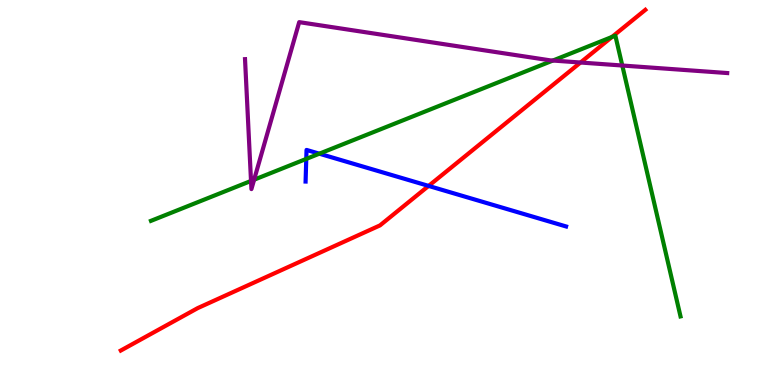[{'lines': ['blue', 'red'], 'intersections': [{'x': 5.53, 'y': 5.17}]}, {'lines': ['green', 'red'], 'intersections': [{'x': 7.9, 'y': 9.04}]}, {'lines': ['purple', 'red'], 'intersections': [{'x': 7.49, 'y': 8.38}]}, {'lines': ['blue', 'green'], 'intersections': [{'x': 3.95, 'y': 5.87}, {'x': 4.12, 'y': 6.01}]}, {'lines': ['blue', 'purple'], 'intersections': []}, {'lines': ['green', 'purple'], 'intersections': [{'x': 3.24, 'y': 5.3}, {'x': 3.28, 'y': 5.33}, {'x': 7.13, 'y': 8.43}, {'x': 8.03, 'y': 8.3}]}]